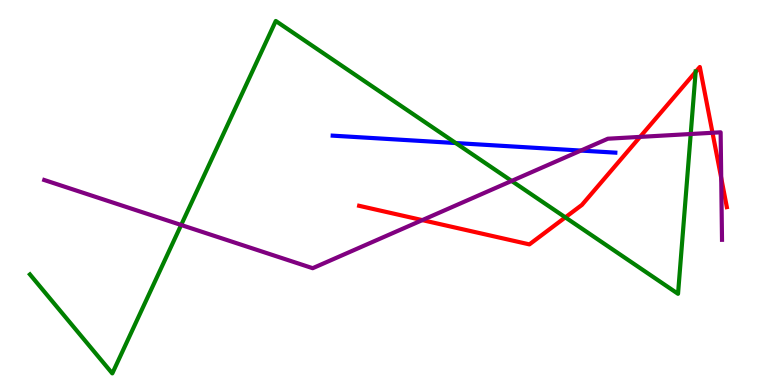[{'lines': ['blue', 'red'], 'intersections': []}, {'lines': ['green', 'red'], 'intersections': [{'x': 7.29, 'y': 4.35}, {'x': 8.98, 'y': 8.13}]}, {'lines': ['purple', 'red'], 'intersections': [{'x': 5.45, 'y': 4.28}, {'x': 8.26, 'y': 6.44}, {'x': 9.19, 'y': 6.55}, {'x': 9.31, 'y': 5.38}]}, {'lines': ['blue', 'green'], 'intersections': [{'x': 5.88, 'y': 6.28}]}, {'lines': ['blue', 'purple'], 'intersections': [{'x': 7.49, 'y': 6.09}]}, {'lines': ['green', 'purple'], 'intersections': [{'x': 2.34, 'y': 4.16}, {'x': 6.6, 'y': 5.3}, {'x': 8.91, 'y': 6.52}]}]